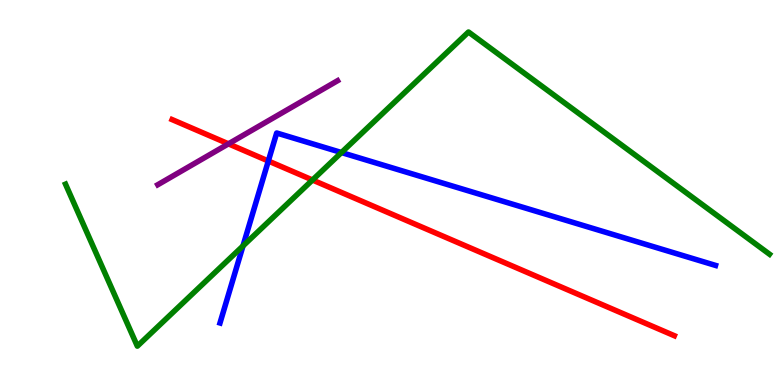[{'lines': ['blue', 'red'], 'intersections': [{'x': 3.46, 'y': 5.82}]}, {'lines': ['green', 'red'], 'intersections': [{'x': 4.03, 'y': 5.32}]}, {'lines': ['purple', 'red'], 'intersections': [{'x': 2.95, 'y': 6.26}]}, {'lines': ['blue', 'green'], 'intersections': [{'x': 3.14, 'y': 3.61}, {'x': 4.41, 'y': 6.04}]}, {'lines': ['blue', 'purple'], 'intersections': []}, {'lines': ['green', 'purple'], 'intersections': []}]